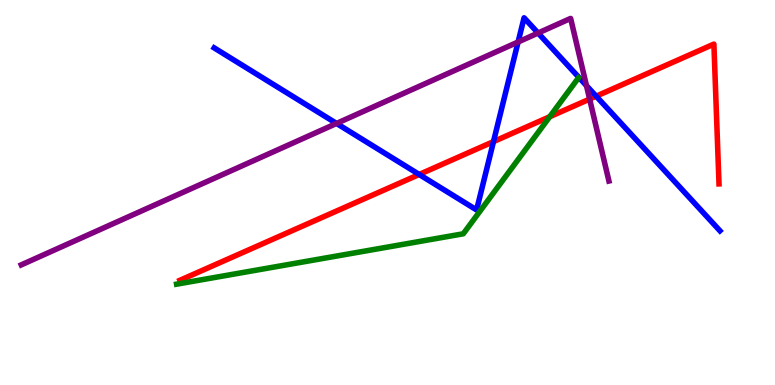[{'lines': ['blue', 'red'], 'intersections': [{'x': 5.41, 'y': 5.47}, {'x': 6.37, 'y': 6.32}, {'x': 7.69, 'y': 7.5}]}, {'lines': ['green', 'red'], 'intersections': [{'x': 7.09, 'y': 6.97}]}, {'lines': ['purple', 'red'], 'intersections': [{'x': 7.61, 'y': 7.43}]}, {'lines': ['blue', 'green'], 'intersections': []}, {'lines': ['blue', 'purple'], 'intersections': [{'x': 4.34, 'y': 6.79}, {'x': 6.69, 'y': 8.91}, {'x': 6.94, 'y': 9.14}, {'x': 7.57, 'y': 7.78}]}, {'lines': ['green', 'purple'], 'intersections': []}]